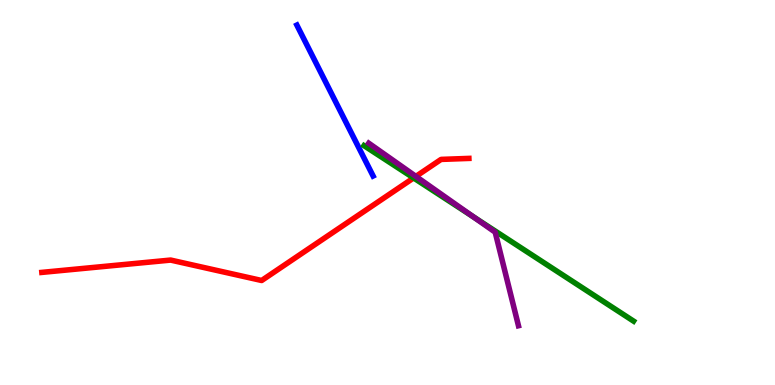[{'lines': ['blue', 'red'], 'intersections': []}, {'lines': ['green', 'red'], 'intersections': [{'x': 5.34, 'y': 5.38}]}, {'lines': ['purple', 'red'], 'intersections': [{'x': 5.37, 'y': 5.42}]}, {'lines': ['blue', 'green'], 'intersections': []}, {'lines': ['blue', 'purple'], 'intersections': []}, {'lines': ['green', 'purple'], 'intersections': [{'x': 6.11, 'y': 4.37}]}]